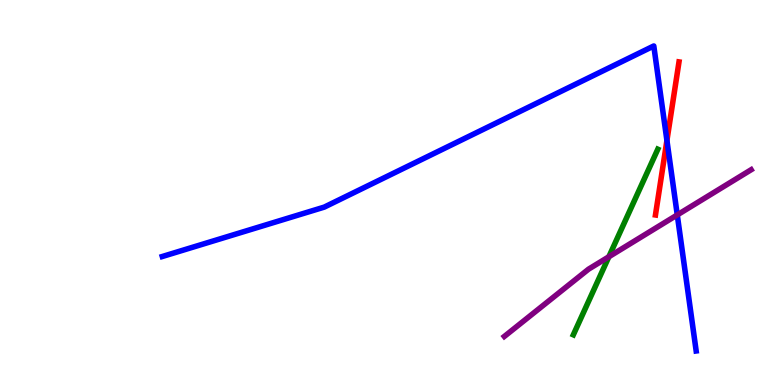[{'lines': ['blue', 'red'], 'intersections': [{'x': 8.61, 'y': 6.35}]}, {'lines': ['green', 'red'], 'intersections': []}, {'lines': ['purple', 'red'], 'intersections': []}, {'lines': ['blue', 'green'], 'intersections': []}, {'lines': ['blue', 'purple'], 'intersections': [{'x': 8.74, 'y': 4.42}]}, {'lines': ['green', 'purple'], 'intersections': [{'x': 7.86, 'y': 3.33}]}]